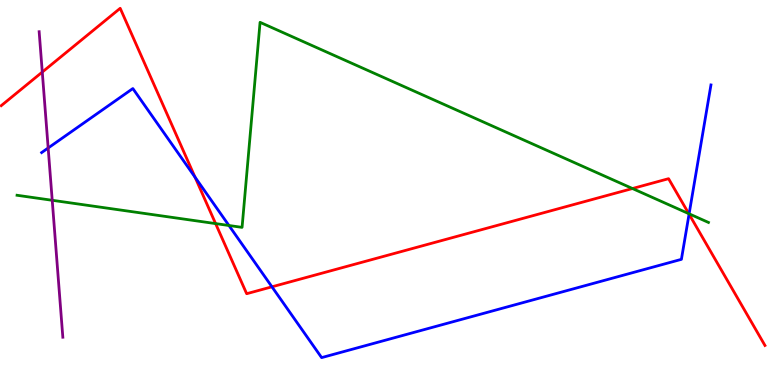[{'lines': ['blue', 'red'], 'intersections': [{'x': 2.52, 'y': 5.4}, {'x': 3.51, 'y': 2.55}, {'x': 8.89, 'y': 4.44}]}, {'lines': ['green', 'red'], 'intersections': [{'x': 2.78, 'y': 4.19}, {'x': 8.16, 'y': 5.1}, {'x': 8.89, 'y': 4.45}]}, {'lines': ['purple', 'red'], 'intersections': [{'x': 0.546, 'y': 8.13}]}, {'lines': ['blue', 'green'], 'intersections': [{'x': 2.95, 'y': 4.14}, {'x': 8.89, 'y': 4.45}]}, {'lines': ['blue', 'purple'], 'intersections': [{'x': 0.621, 'y': 6.16}]}, {'lines': ['green', 'purple'], 'intersections': [{'x': 0.674, 'y': 4.8}]}]